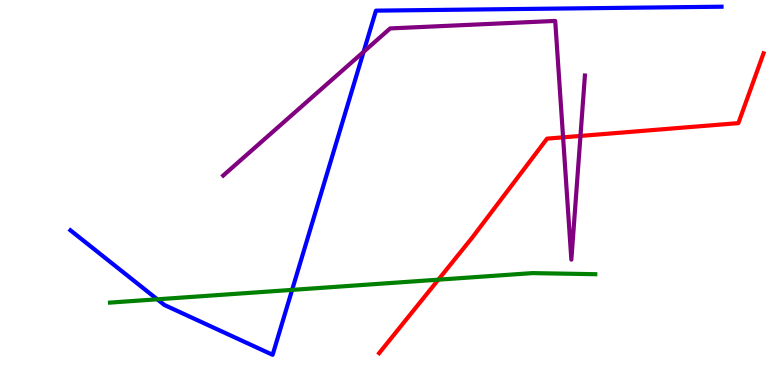[{'lines': ['blue', 'red'], 'intersections': []}, {'lines': ['green', 'red'], 'intersections': [{'x': 5.66, 'y': 2.74}]}, {'lines': ['purple', 'red'], 'intersections': [{'x': 7.27, 'y': 6.43}, {'x': 7.49, 'y': 6.47}]}, {'lines': ['blue', 'green'], 'intersections': [{'x': 2.03, 'y': 2.23}, {'x': 3.77, 'y': 2.47}]}, {'lines': ['blue', 'purple'], 'intersections': [{'x': 4.69, 'y': 8.65}]}, {'lines': ['green', 'purple'], 'intersections': []}]